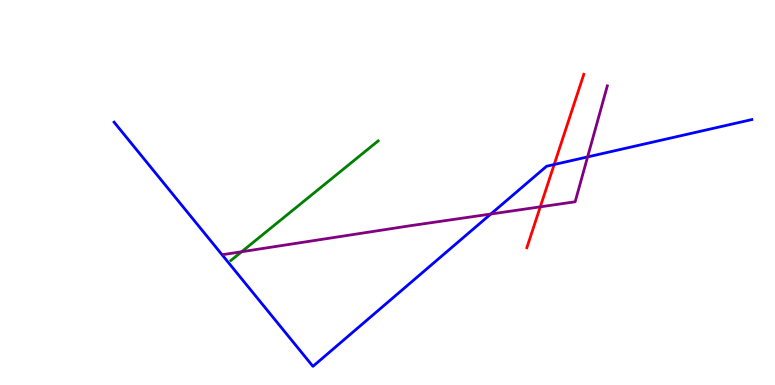[{'lines': ['blue', 'red'], 'intersections': [{'x': 7.15, 'y': 5.73}]}, {'lines': ['green', 'red'], 'intersections': []}, {'lines': ['purple', 'red'], 'intersections': [{'x': 6.97, 'y': 4.63}]}, {'lines': ['blue', 'green'], 'intersections': []}, {'lines': ['blue', 'purple'], 'intersections': [{'x': 6.33, 'y': 4.44}, {'x': 7.58, 'y': 5.92}]}, {'lines': ['green', 'purple'], 'intersections': [{'x': 3.12, 'y': 3.46}]}]